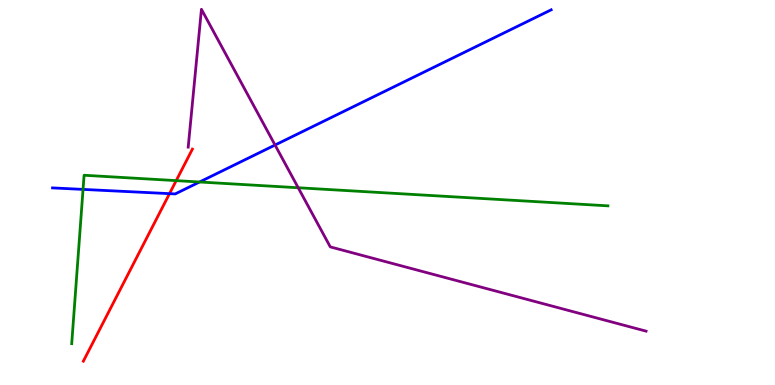[{'lines': ['blue', 'red'], 'intersections': [{'x': 2.19, 'y': 4.97}]}, {'lines': ['green', 'red'], 'intersections': [{'x': 2.27, 'y': 5.31}]}, {'lines': ['purple', 'red'], 'intersections': []}, {'lines': ['blue', 'green'], 'intersections': [{'x': 1.07, 'y': 5.08}, {'x': 2.58, 'y': 5.27}]}, {'lines': ['blue', 'purple'], 'intersections': [{'x': 3.55, 'y': 6.23}]}, {'lines': ['green', 'purple'], 'intersections': [{'x': 3.85, 'y': 5.12}]}]